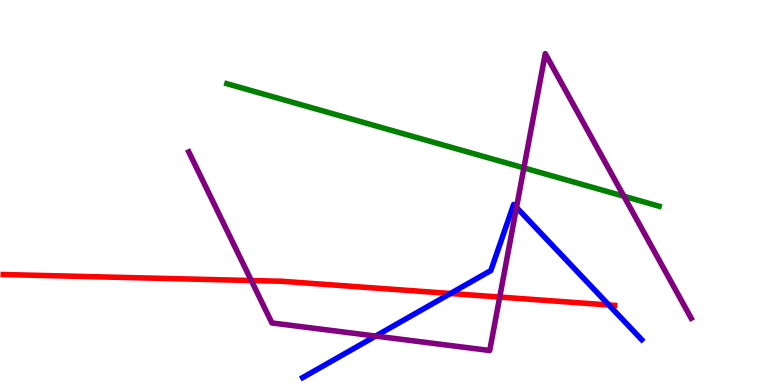[{'lines': ['blue', 'red'], 'intersections': [{'x': 5.81, 'y': 2.38}, {'x': 7.86, 'y': 2.08}]}, {'lines': ['green', 'red'], 'intersections': []}, {'lines': ['purple', 'red'], 'intersections': [{'x': 3.24, 'y': 2.71}, {'x': 6.45, 'y': 2.28}]}, {'lines': ['blue', 'green'], 'intersections': []}, {'lines': ['blue', 'purple'], 'intersections': [{'x': 4.85, 'y': 1.27}, {'x': 6.66, 'y': 4.61}]}, {'lines': ['green', 'purple'], 'intersections': [{'x': 6.76, 'y': 5.64}, {'x': 8.05, 'y': 4.9}]}]